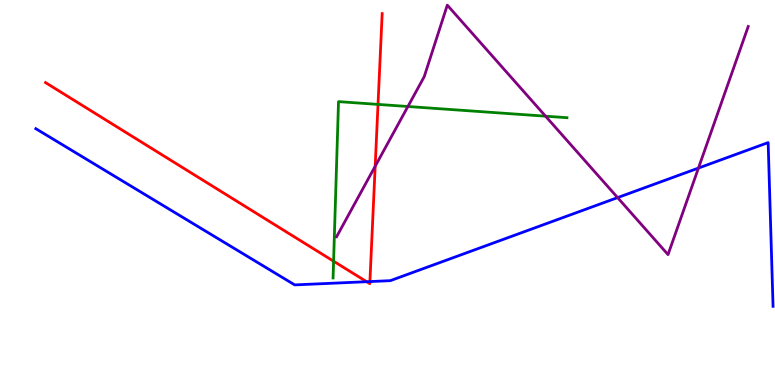[{'lines': ['blue', 'red'], 'intersections': [{'x': 4.73, 'y': 2.68}, {'x': 4.77, 'y': 2.69}]}, {'lines': ['green', 'red'], 'intersections': [{'x': 4.3, 'y': 3.22}, {'x': 4.88, 'y': 7.29}]}, {'lines': ['purple', 'red'], 'intersections': [{'x': 4.84, 'y': 5.68}]}, {'lines': ['blue', 'green'], 'intersections': []}, {'lines': ['blue', 'purple'], 'intersections': [{'x': 7.97, 'y': 4.87}, {'x': 9.01, 'y': 5.63}]}, {'lines': ['green', 'purple'], 'intersections': [{'x': 5.26, 'y': 7.23}, {'x': 7.04, 'y': 6.98}]}]